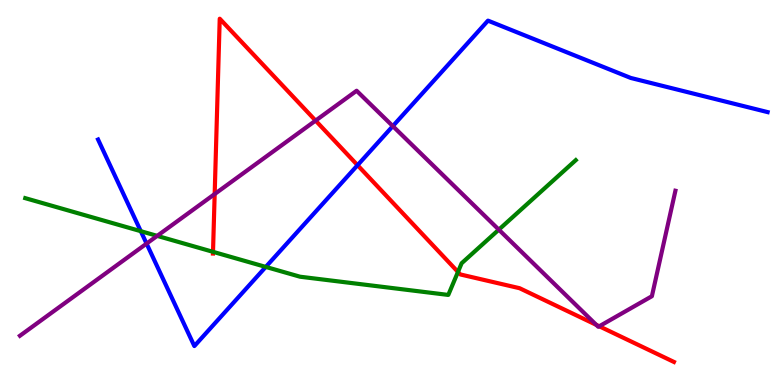[{'lines': ['blue', 'red'], 'intersections': [{'x': 4.61, 'y': 5.71}]}, {'lines': ['green', 'red'], 'intersections': [{'x': 2.75, 'y': 3.46}, {'x': 5.91, 'y': 2.94}]}, {'lines': ['purple', 'red'], 'intersections': [{'x': 2.77, 'y': 4.96}, {'x': 4.07, 'y': 6.87}, {'x': 7.69, 'y': 1.56}, {'x': 7.73, 'y': 1.53}]}, {'lines': ['blue', 'green'], 'intersections': [{'x': 1.82, 'y': 4.0}, {'x': 3.43, 'y': 3.07}]}, {'lines': ['blue', 'purple'], 'intersections': [{'x': 1.89, 'y': 3.67}, {'x': 5.07, 'y': 6.72}]}, {'lines': ['green', 'purple'], 'intersections': [{'x': 2.03, 'y': 3.87}, {'x': 6.44, 'y': 4.03}]}]